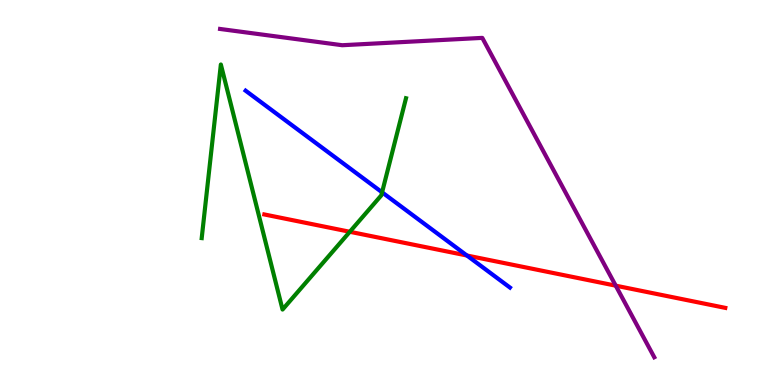[{'lines': ['blue', 'red'], 'intersections': [{'x': 6.02, 'y': 3.36}]}, {'lines': ['green', 'red'], 'intersections': [{'x': 4.51, 'y': 3.98}]}, {'lines': ['purple', 'red'], 'intersections': [{'x': 7.94, 'y': 2.58}]}, {'lines': ['blue', 'green'], 'intersections': [{'x': 4.93, 'y': 5.0}]}, {'lines': ['blue', 'purple'], 'intersections': []}, {'lines': ['green', 'purple'], 'intersections': []}]